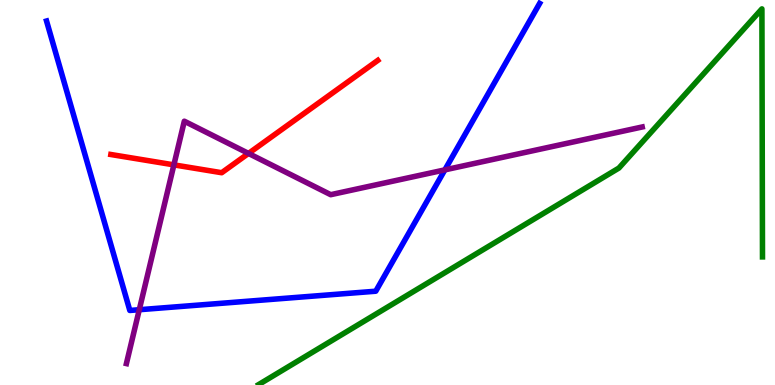[{'lines': ['blue', 'red'], 'intersections': []}, {'lines': ['green', 'red'], 'intersections': []}, {'lines': ['purple', 'red'], 'intersections': [{'x': 2.24, 'y': 5.72}, {'x': 3.21, 'y': 6.01}]}, {'lines': ['blue', 'green'], 'intersections': []}, {'lines': ['blue', 'purple'], 'intersections': [{'x': 1.8, 'y': 1.96}, {'x': 5.74, 'y': 5.59}]}, {'lines': ['green', 'purple'], 'intersections': []}]